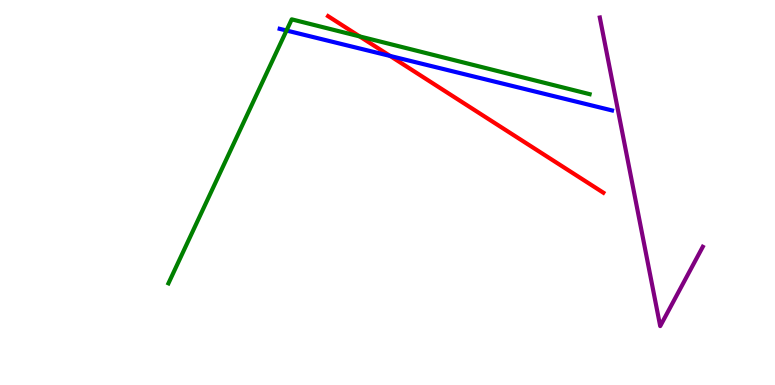[{'lines': ['blue', 'red'], 'intersections': [{'x': 5.03, 'y': 8.55}]}, {'lines': ['green', 'red'], 'intersections': [{'x': 4.64, 'y': 9.05}]}, {'lines': ['purple', 'red'], 'intersections': []}, {'lines': ['blue', 'green'], 'intersections': [{'x': 3.7, 'y': 9.21}]}, {'lines': ['blue', 'purple'], 'intersections': []}, {'lines': ['green', 'purple'], 'intersections': []}]